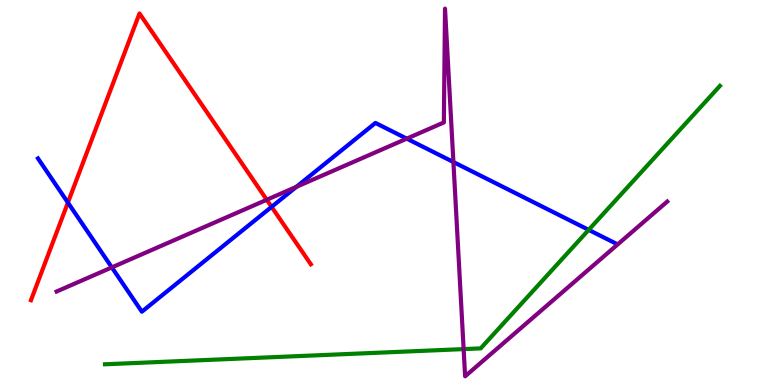[{'lines': ['blue', 'red'], 'intersections': [{'x': 0.876, 'y': 4.74}, {'x': 3.5, 'y': 4.63}]}, {'lines': ['green', 'red'], 'intersections': []}, {'lines': ['purple', 'red'], 'intersections': [{'x': 3.44, 'y': 4.81}]}, {'lines': ['blue', 'green'], 'intersections': [{'x': 7.6, 'y': 4.03}]}, {'lines': ['blue', 'purple'], 'intersections': [{'x': 1.44, 'y': 3.05}, {'x': 3.82, 'y': 5.15}, {'x': 5.25, 'y': 6.4}, {'x': 5.85, 'y': 5.79}]}, {'lines': ['green', 'purple'], 'intersections': [{'x': 5.98, 'y': 0.932}]}]